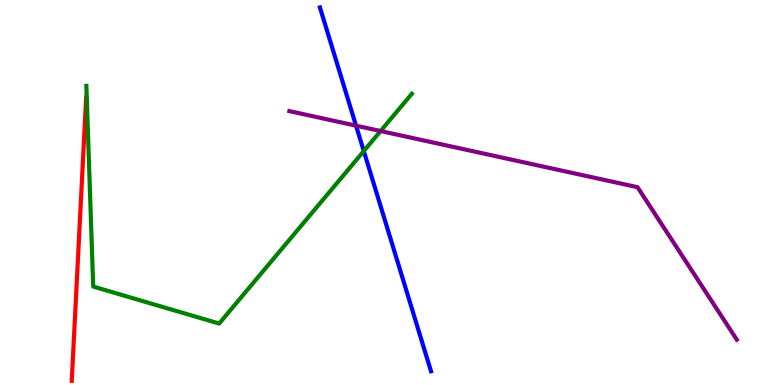[{'lines': ['blue', 'red'], 'intersections': []}, {'lines': ['green', 'red'], 'intersections': []}, {'lines': ['purple', 'red'], 'intersections': []}, {'lines': ['blue', 'green'], 'intersections': [{'x': 4.69, 'y': 6.08}]}, {'lines': ['blue', 'purple'], 'intersections': [{'x': 4.59, 'y': 6.74}]}, {'lines': ['green', 'purple'], 'intersections': [{'x': 4.91, 'y': 6.6}]}]